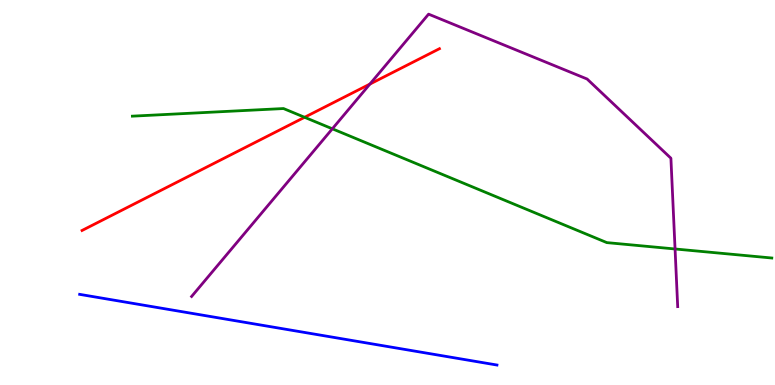[{'lines': ['blue', 'red'], 'intersections': []}, {'lines': ['green', 'red'], 'intersections': [{'x': 3.93, 'y': 6.95}]}, {'lines': ['purple', 'red'], 'intersections': [{'x': 4.77, 'y': 7.82}]}, {'lines': ['blue', 'green'], 'intersections': []}, {'lines': ['blue', 'purple'], 'intersections': []}, {'lines': ['green', 'purple'], 'intersections': [{'x': 4.29, 'y': 6.65}, {'x': 8.71, 'y': 3.53}]}]